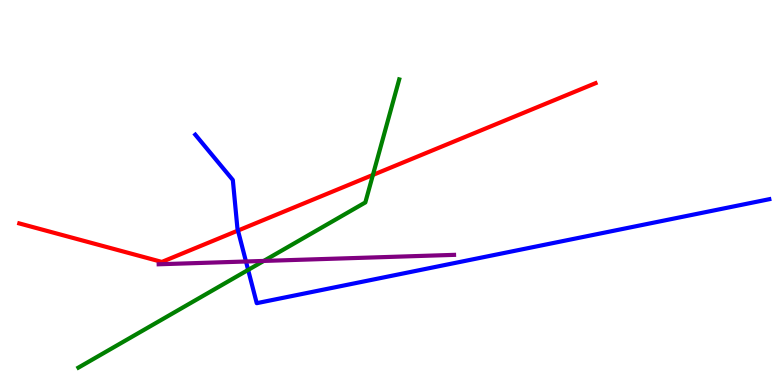[{'lines': ['blue', 'red'], 'intersections': [{'x': 3.07, 'y': 4.01}]}, {'lines': ['green', 'red'], 'intersections': [{'x': 4.81, 'y': 5.46}]}, {'lines': ['purple', 'red'], 'intersections': []}, {'lines': ['blue', 'green'], 'intersections': [{'x': 3.2, 'y': 2.99}]}, {'lines': ['blue', 'purple'], 'intersections': [{'x': 3.17, 'y': 3.21}]}, {'lines': ['green', 'purple'], 'intersections': [{'x': 3.4, 'y': 3.22}]}]